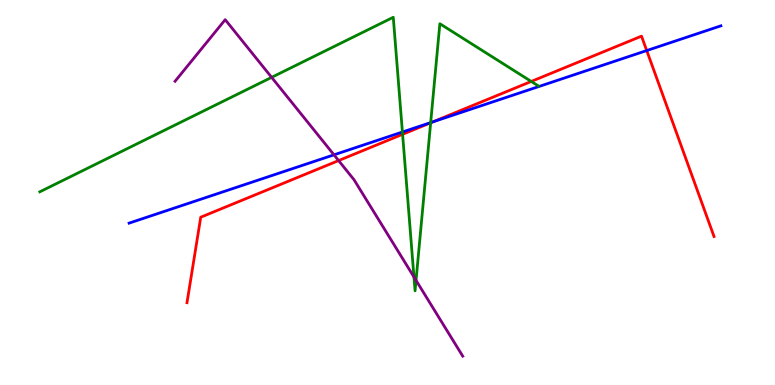[{'lines': ['blue', 'red'], 'intersections': [{'x': 5.59, 'y': 6.84}, {'x': 8.34, 'y': 8.69}]}, {'lines': ['green', 'red'], 'intersections': [{'x': 5.19, 'y': 6.51}, {'x': 5.56, 'y': 6.81}, {'x': 6.85, 'y': 7.88}]}, {'lines': ['purple', 'red'], 'intersections': [{'x': 4.37, 'y': 5.83}]}, {'lines': ['blue', 'green'], 'intersections': [{'x': 5.19, 'y': 6.57}, {'x': 5.56, 'y': 6.82}]}, {'lines': ['blue', 'purple'], 'intersections': [{'x': 4.31, 'y': 5.98}]}, {'lines': ['green', 'purple'], 'intersections': [{'x': 3.5, 'y': 7.99}, {'x': 5.34, 'y': 2.81}, {'x': 5.37, 'y': 2.72}]}]